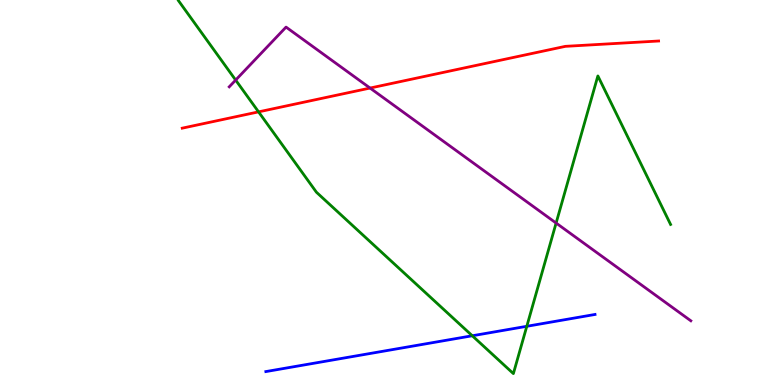[{'lines': ['blue', 'red'], 'intersections': []}, {'lines': ['green', 'red'], 'intersections': [{'x': 3.34, 'y': 7.09}]}, {'lines': ['purple', 'red'], 'intersections': [{'x': 4.77, 'y': 7.71}]}, {'lines': ['blue', 'green'], 'intersections': [{'x': 6.09, 'y': 1.28}, {'x': 6.8, 'y': 1.52}]}, {'lines': ['blue', 'purple'], 'intersections': []}, {'lines': ['green', 'purple'], 'intersections': [{'x': 3.04, 'y': 7.92}, {'x': 7.18, 'y': 4.21}]}]